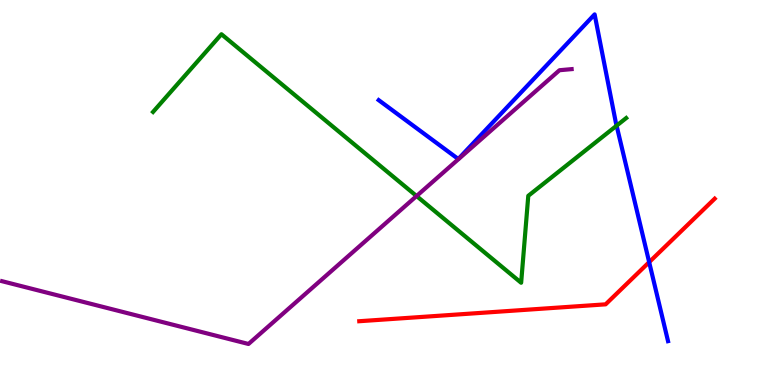[{'lines': ['blue', 'red'], 'intersections': [{'x': 8.38, 'y': 3.19}]}, {'lines': ['green', 'red'], 'intersections': []}, {'lines': ['purple', 'red'], 'intersections': []}, {'lines': ['blue', 'green'], 'intersections': [{'x': 7.96, 'y': 6.74}]}, {'lines': ['blue', 'purple'], 'intersections': []}, {'lines': ['green', 'purple'], 'intersections': [{'x': 5.37, 'y': 4.91}]}]